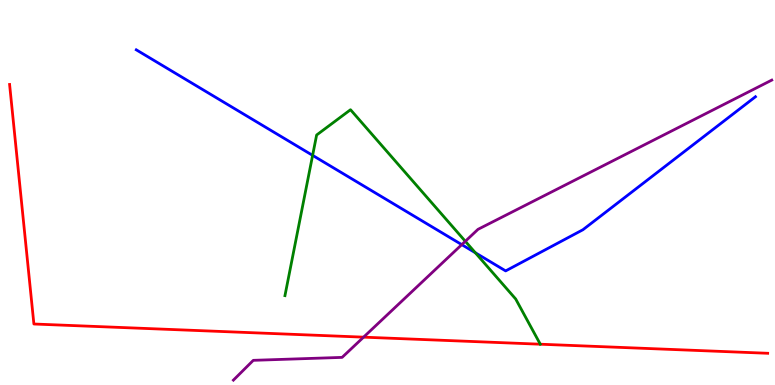[{'lines': ['blue', 'red'], 'intersections': []}, {'lines': ['green', 'red'], 'intersections': []}, {'lines': ['purple', 'red'], 'intersections': [{'x': 4.69, 'y': 1.24}]}, {'lines': ['blue', 'green'], 'intersections': [{'x': 4.03, 'y': 5.96}, {'x': 6.13, 'y': 3.43}]}, {'lines': ['blue', 'purple'], 'intersections': [{'x': 5.96, 'y': 3.65}]}, {'lines': ['green', 'purple'], 'intersections': [{'x': 6.0, 'y': 3.73}]}]